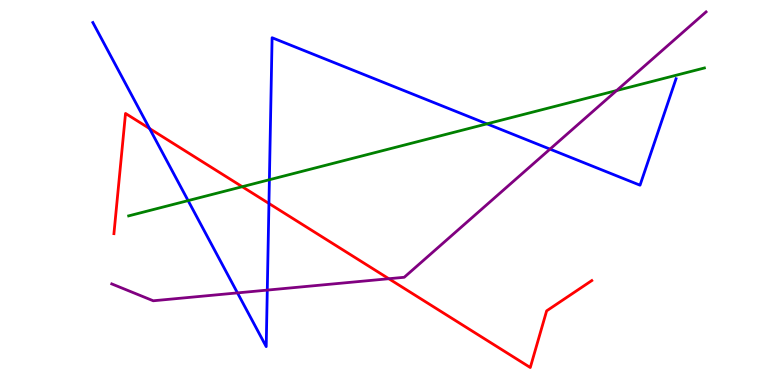[{'lines': ['blue', 'red'], 'intersections': [{'x': 1.93, 'y': 6.66}, {'x': 3.47, 'y': 4.71}]}, {'lines': ['green', 'red'], 'intersections': [{'x': 3.13, 'y': 5.15}]}, {'lines': ['purple', 'red'], 'intersections': [{'x': 5.02, 'y': 2.76}]}, {'lines': ['blue', 'green'], 'intersections': [{'x': 2.43, 'y': 4.79}, {'x': 3.48, 'y': 5.33}, {'x': 6.28, 'y': 6.78}]}, {'lines': ['blue', 'purple'], 'intersections': [{'x': 3.06, 'y': 2.39}, {'x': 3.45, 'y': 2.46}, {'x': 7.1, 'y': 6.13}]}, {'lines': ['green', 'purple'], 'intersections': [{'x': 7.96, 'y': 7.65}]}]